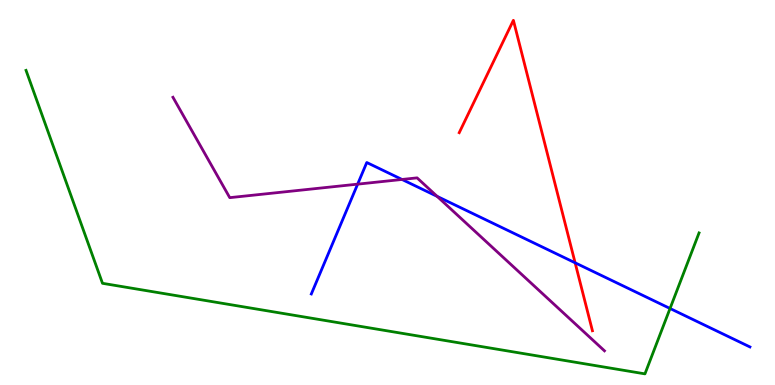[{'lines': ['blue', 'red'], 'intersections': [{'x': 7.42, 'y': 3.17}]}, {'lines': ['green', 'red'], 'intersections': []}, {'lines': ['purple', 'red'], 'intersections': []}, {'lines': ['blue', 'green'], 'intersections': [{'x': 8.65, 'y': 1.99}]}, {'lines': ['blue', 'purple'], 'intersections': [{'x': 4.61, 'y': 5.22}, {'x': 5.19, 'y': 5.34}, {'x': 5.64, 'y': 4.9}]}, {'lines': ['green', 'purple'], 'intersections': []}]